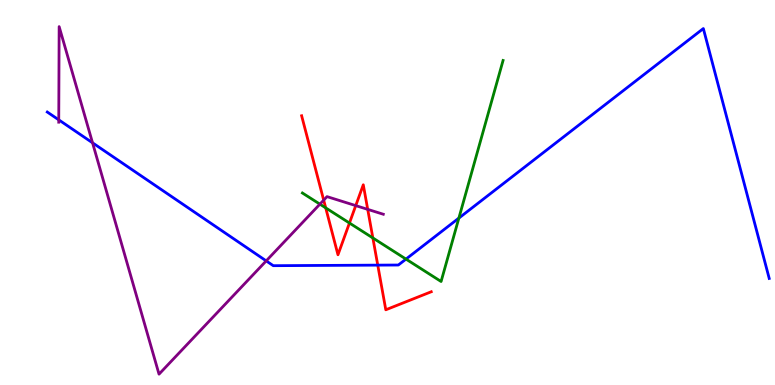[{'lines': ['blue', 'red'], 'intersections': [{'x': 4.87, 'y': 3.11}]}, {'lines': ['green', 'red'], 'intersections': [{'x': 4.2, 'y': 4.6}, {'x': 4.51, 'y': 4.21}, {'x': 4.81, 'y': 3.82}]}, {'lines': ['purple', 'red'], 'intersections': [{'x': 4.18, 'y': 4.8}, {'x': 4.59, 'y': 4.66}, {'x': 4.74, 'y': 4.56}]}, {'lines': ['blue', 'green'], 'intersections': [{'x': 5.24, 'y': 3.27}, {'x': 5.92, 'y': 4.34}]}, {'lines': ['blue', 'purple'], 'intersections': [{'x': 0.758, 'y': 6.89}, {'x': 1.19, 'y': 6.29}, {'x': 3.43, 'y': 3.22}]}, {'lines': ['green', 'purple'], 'intersections': [{'x': 4.13, 'y': 4.7}]}]